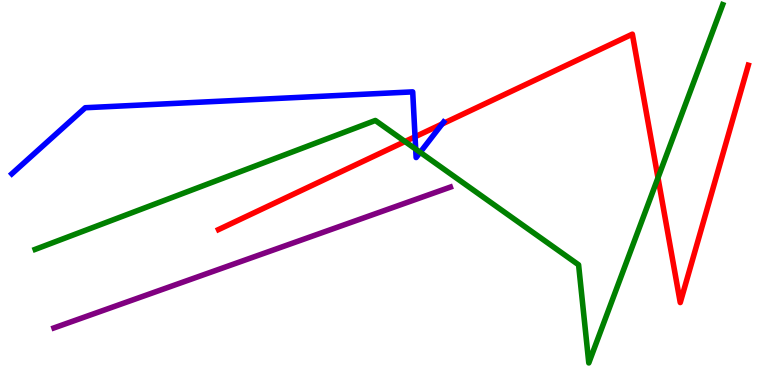[{'lines': ['blue', 'red'], 'intersections': [{'x': 5.36, 'y': 6.45}, {'x': 5.7, 'y': 6.78}]}, {'lines': ['green', 'red'], 'intersections': [{'x': 5.23, 'y': 6.32}, {'x': 8.49, 'y': 5.38}]}, {'lines': ['purple', 'red'], 'intersections': []}, {'lines': ['blue', 'green'], 'intersections': [{'x': 5.36, 'y': 6.13}, {'x': 5.42, 'y': 6.04}]}, {'lines': ['blue', 'purple'], 'intersections': []}, {'lines': ['green', 'purple'], 'intersections': []}]